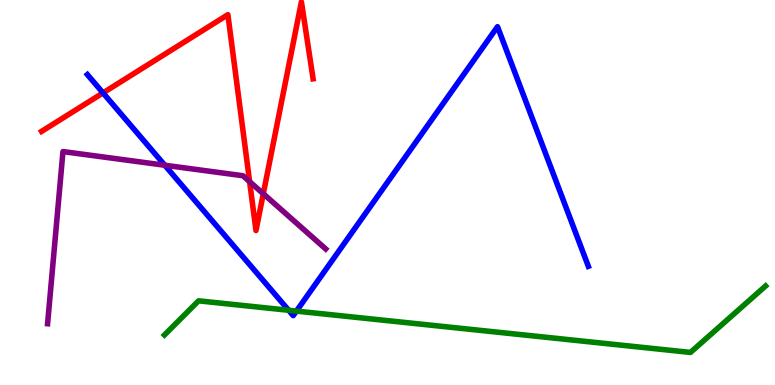[{'lines': ['blue', 'red'], 'intersections': [{'x': 1.33, 'y': 7.59}]}, {'lines': ['green', 'red'], 'intersections': []}, {'lines': ['purple', 'red'], 'intersections': [{'x': 3.22, 'y': 5.28}, {'x': 3.4, 'y': 4.97}]}, {'lines': ['blue', 'green'], 'intersections': [{'x': 3.72, 'y': 1.94}, {'x': 3.82, 'y': 1.92}]}, {'lines': ['blue', 'purple'], 'intersections': [{'x': 2.13, 'y': 5.71}]}, {'lines': ['green', 'purple'], 'intersections': []}]